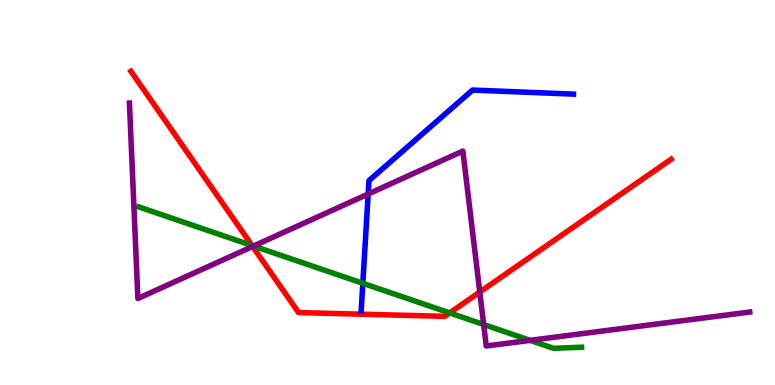[{'lines': ['blue', 'red'], 'intersections': []}, {'lines': ['green', 'red'], 'intersections': [{'x': 3.25, 'y': 3.62}, {'x': 5.8, 'y': 1.87}]}, {'lines': ['purple', 'red'], 'intersections': [{'x': 3.26, 'y': 3.6}, {'x': 6.19, 'y': 2.41}]}, {'lines': ['blue', 'green'], 'intersections': [{'x': 4.68, 'y': 2.64}]}, {'lines': ['blue', 'purple'], 'intersections': [{'x': 4.75, 'y': 4.96}]}, {'lines': ['green', 'purple'], 'intersections': [{'x': 3.27, 'y': 3.61}, {'x': 6.24, 'y': 1.57}, {'x': 6.84, 'y': 1.16}]}]